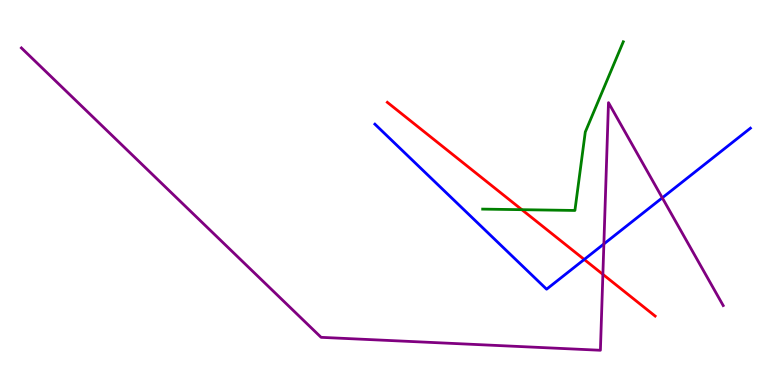[{'lines': ['blue', 'red'], 'intersections': [{'x': 7.54, 'y': 3.26}]}, {'lines': ['green', 'red'], 'intersections': [{'x': 6.73, 'y': 4.55}]}, {'lines': ['purple', 'red'], 'intersections': [{'x': 7.78, 'y': 2.87}]}, {'lines': ['blue', 'green'], 'intersections': []}, {'lines': ['blue', 'purple'], 'intersections': [{'x': 7.79, 'y': 3.66}, {'x': 8.55, 'y': 4.86}]}, {'lines': ['green', 'purple'], 'intersections': []}]